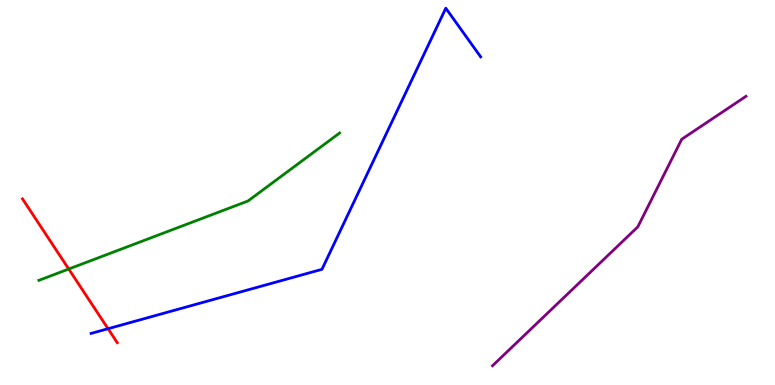[{'lines': ['blue', 'red'], 'intersections': [{'x': 1.39, 'y': 1.46}]}, {'lines': ['green', 'red'], 'intersections': [{'x': 0.887, 'y': 3.01}]}, {'lines': ['purple', 'red'], 'intersections': []}, {'lines': ['blue', 'green'], 'intersections': []}, {'lines': ['blue', 'purple'], 'intersections': []}, {'lines': ['green', 'purple'], 'intersections': []}]